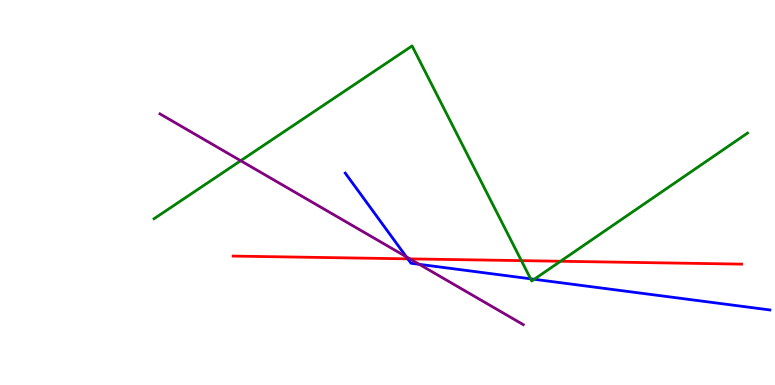[{'lines': ['blue', 'red'], 'intersections': [{'x': 5.26, 'y': 3.28}]}, {'lines': ['green', 'red'], 'intersections': [{'x': 6.73, 'y': 3.23}, {'x': 7.23, 'y': 3.21}]}, {'lines': ['purple', 'red'], 'intersections': [{'x': 5.29, 'y': 3.28}]}, {'lines': ['blue', 'green'], 'intersections': [{'x': 6.85, 'y': 2.76}, {'x': 6.89, 'y': 2.75}]}, {'lines': ['blue', 'purple'], 'intersections': [{'x': 5.24, 'y': 3.33}, {'x': 5.41, 'y': 3.13}]}, {'lines': ['green', 'purple'], 'intersections': [{'x': 3.11, 'y': 5.83}]}]